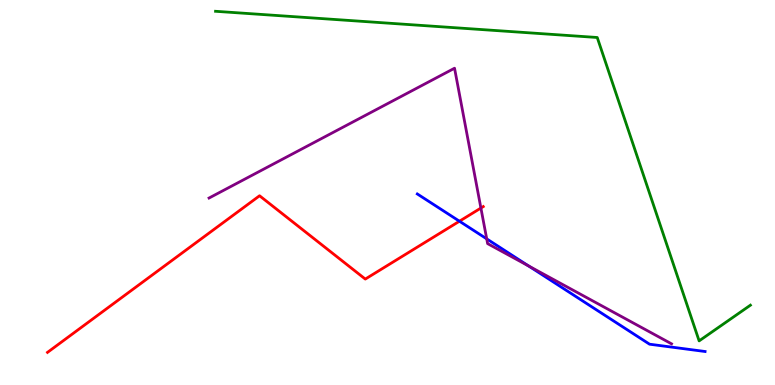[{'lines': ['blue', 'red'], 'intersections': [{'x': 5.93, 'y': 4.25}]}, {'lines': ['green', 'red'], 'intersections': []}, {'lines': ['purple', 'red'], 'intersections': [{'x': 6.21, 'y': 4.6}]}, {'lines': ['blue', 'green'], 'intersections': []}, {'lines': ['blue', 'purple'], 'intersections': [{'x': 6.28, 'y': 3.8}, {'x': 6.82, 'y': 3.09}]}, {'lines': ['green', 'purple'], 'intersections': []}]